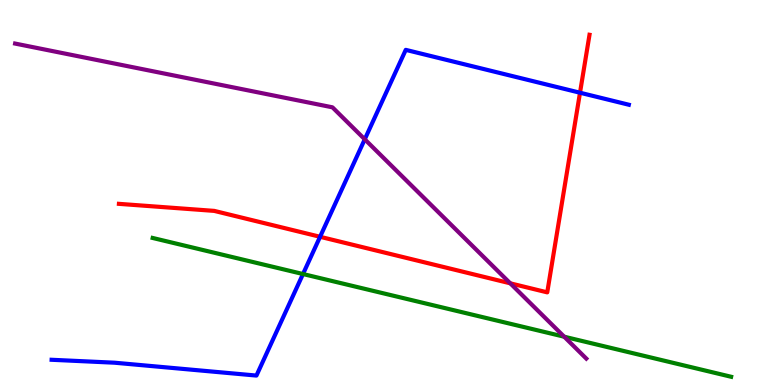[{'lines': ['blue', 'red'], 'intersections': [{'x': 4.13, 'y': 3.85}, {'x': 7.48, 'y': 7.59}]}, {'lines': ['green', 'red'], 'intersections': []}, {'lines': ['purple', 'red'], 'intersections': [{'x': 6.58, 'y': 2.64}]}, {'lines': ['blue', 'green'], 'intersections': [{'x': 3.91, 'y': 2.88}]}, {'lines': ['blue', 'purple'], 'intersections': [{'x': 4.71, 'y': 6.38}]}, {'lines': ['green', 'purple'], 'intersections': [{'x': 7.28, 'y': 1.25}]}]